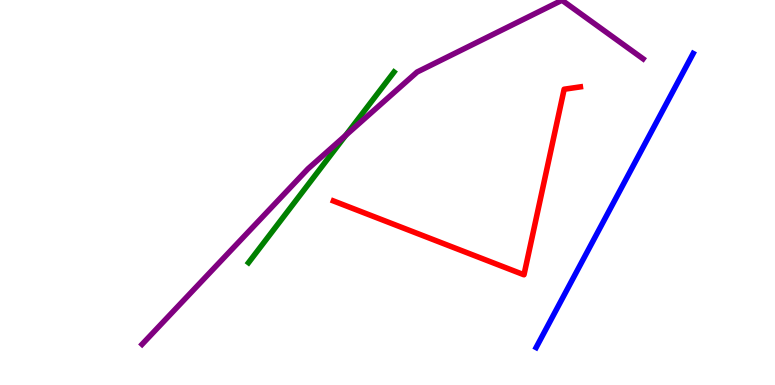[{'lines': ['blue', 'red'], 'intersections': []}, {'lines': ['green', 'red'], 'intersections': []}, {'lines': ['purple', 'red'], 'intersections': []}, {'lines': ['blue', 'green'], 'intersections': []}, {'lines': ['blue', 'purple'], 'intersections': []}, {'lines': ['green', 'purple'], 'intersections': [{'x': 4.46, 'y': 6.48}]}]